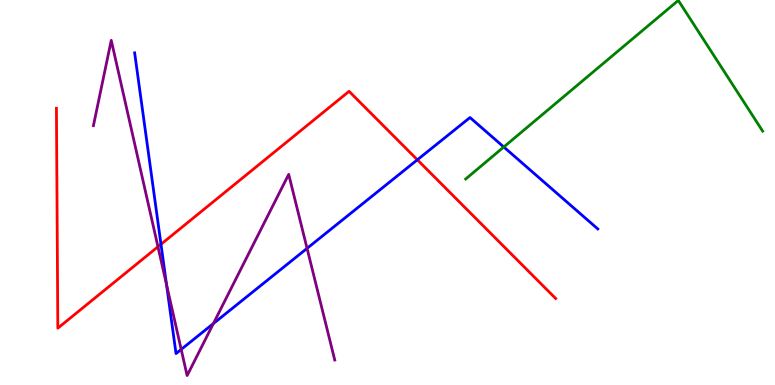[{'lines': ['blue', 'red'], 'intersections': [{'x': 2.08, 'y': 3.66}, {'x': 5.39, 'y': 5.85}]}, {'lines': ['green', 'red'], 'intersections': []}, {'lines': ['purple', 'red'], 'intersections': [{'x': 2.04, 'y': 3.59}]}, {'lines': ['blue', 'green'], 'intersections': [{'x': 6.5, 'y': 6.18}]}, {'lines': ['blue', 'purple'], 'intersections': [{'x': 2.15, 'y': 2.61}, {'x': 2.34, 'y': 0.924}, {'x': 2.75, 'y': 1.6}, {'x': 3.96, 'y': 3.55}]}, {'lines': ['green', 'purple'], 'intersections': []}]